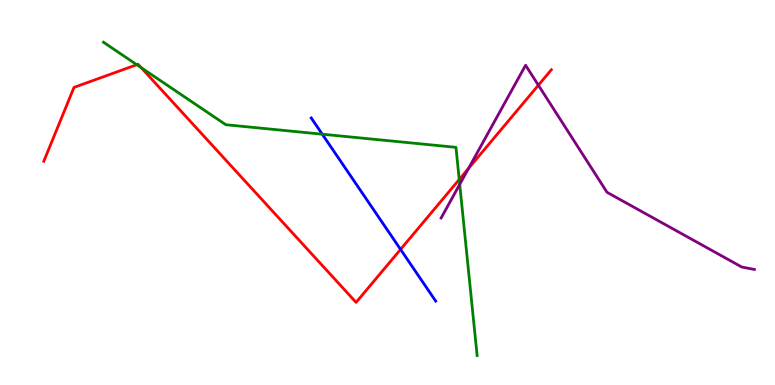[{'lines': ['blue', 'red'], 'intersections': [{'x': 5.17, 'y': 3.52}]}, {'lines': ['green', 'red'], 'intersections': [{'x': 1.77, 'y': 8.32}, {'x': 1.82, 'y': 8.24}, {'x': 5.93, 'y': 5.34}]}, {'lines': ['purple', 'red'], 'intersections': [{'x': 6.05, 'y': 5.63}, {'x': 6.95, 'y': 7.79}]}, {'lines': ['blue', 'green'], 'intersections': [{'x': 4.16, 'y': 6.51}]}, {'lines': ['blue', 'purple'], 'intersections': []}, {'lines': ['green', 'purple'], 'intersections': [{'x': 5.93, 'y': 5.21}]}]